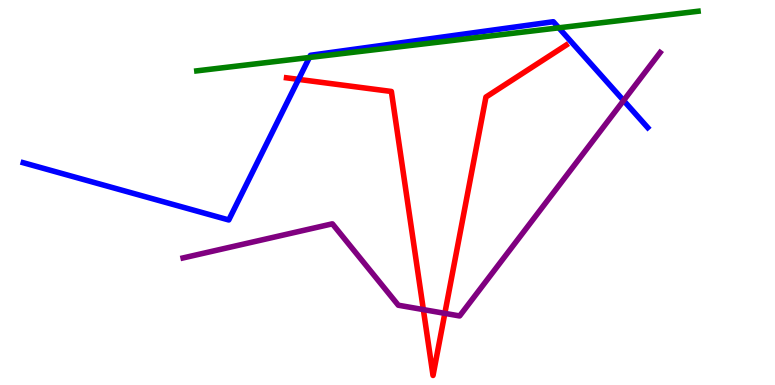[{'lines': ['blue', 'red'], 'intersections': [{'x': 3.85, 'y': 7.94}]}, {'lines': ['green', 'red'], 'intersections': []}, {'lines': ['purple', 'red'], 'intersections': [{'x': 5.46, 'y': 1.96}, {'x': 5.74, 'y': 1.86}]}, {'lines': ['blue', 'green'], 'intersections': [{'x': 3.99, 'y': 8.51}, {'x': 7.21, 'y': 9.28}]}, {'lines': ['blue', 'purple'], 'intersections': [{'x': 8.05, 'y': 7.39}]}, {'lines': ['green', 'purple'], 'intersections': []}]